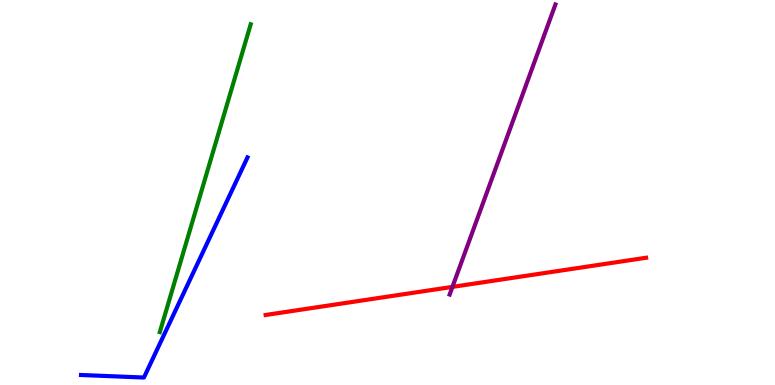[{'lines': ['blue', 'red'], 'intersections': []}, {'lines': ['green', 'red'], 'intersections': []}, {'lines': ['purple', 'red'], 'intersections': [{'x': 5.84, 'y': 2.55}]}, {'lines': ['blue', 'green'], 'intersections': []}, {'lines': ['blue', 'purple'], 'intersections': []}, {'lines': ['green', 'purple'], 'intersections': []}]